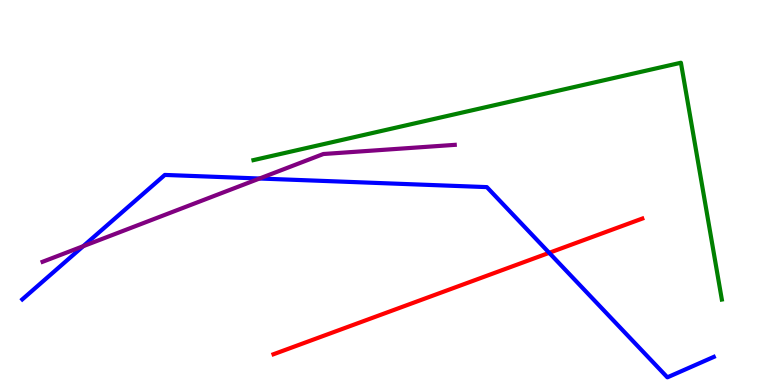[{'lines': ['blue', 'red'], 'intersections': [{'x': 7.09, 'y': 3.43}]}, {'lines': ['green', 'red'], 'intersections': []}, {'lines': ['purple', 'red'], 'intersections': []}, {'lines': ['blue', 'green'], 'intersections': []}, {'lines': ['blue', 'purple'], 'intersections': [{'x': 1.07, 'y': 3.61}, {'x': 3.35, 'y': 5.36}]}, {'lines': ['green', 'purple'], 'intersections': []}]